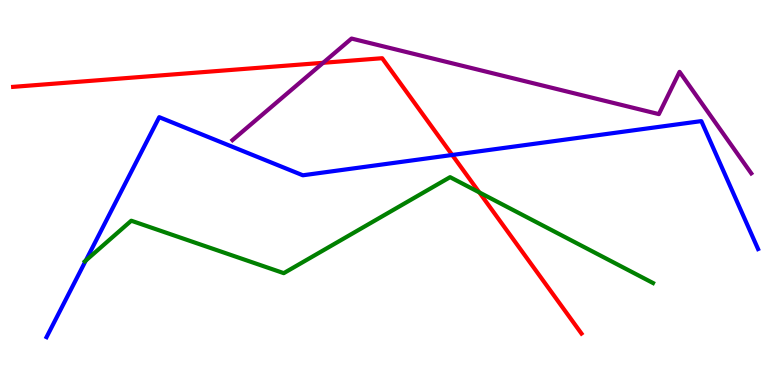[{'lines': ['blue', 'red'], 'intersections': [{'x': 5.84, 'y': 5.97}]}, {'lines': ['green', 'red'], 'intersections': [{'x': 6.18, 'y': 5.0}]}, {'lines': ['purple', 'red'], 'intersections': [{'x': 4.17, 'y': 8.37}]}, {'lines': ['blue', 'green'], 'intersections': [{'x': 1.11, 'y': 3.23}]}, {'lines': ['blue', 'purple'], 'intersections': []}, {'lines': ['green', 'purple'], 'intersections': []}]